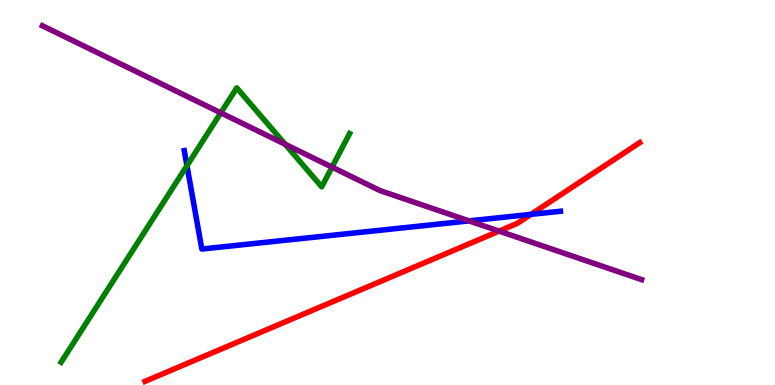[{'lines': ['blue', 'red'], 'intersections': [{'x': 6.85, 'y': 4.43}]}, {'lines': ['green', 'red'], 'intersections': []}, {'lines': ['purple', 'red'], 'intersections': [{'x': 6.44, 'y': 4.0}]}, {'lines': ['blue', 'green'], 'intersections': [{'x': 2.41, 'y': 5.7}]}, {'lines': ['blue', 'purple'], 'intersections': [{'x': 6.05, 'y': 4.26}]}, {'lines': ['green', 'purple'], 'intersections': [{'x': 2.85, 'y': 7.07}, {'x': 3.68, 'y': 6.25}, {'x': 4.28, 'y': 5.66}]}]